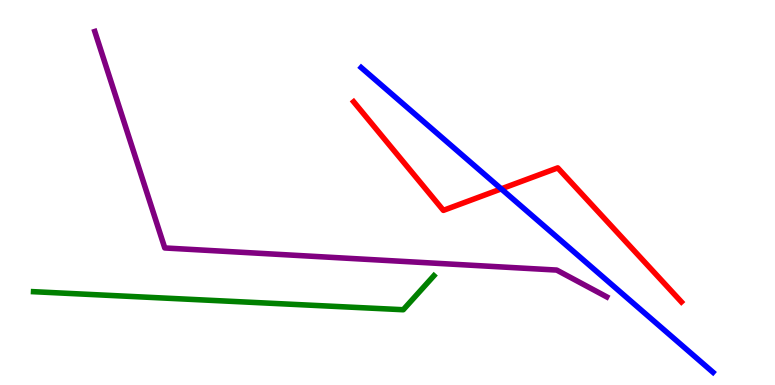[{'lines': ['blue', 'red'], 'intersections': [{'x': 6.47, 'y': 5.09}]}, {'lines': ['green', 'red'], 'intersections': []}, {'lines': ['purple', 'red'], 'intersections': []}, {'lines': ['blue', 'green'], 'intersections': []}, {'lines': ['blue', 'purple'], 'intersections': []}, {'lines': ['green', 'purple'], 'intersections': []}]